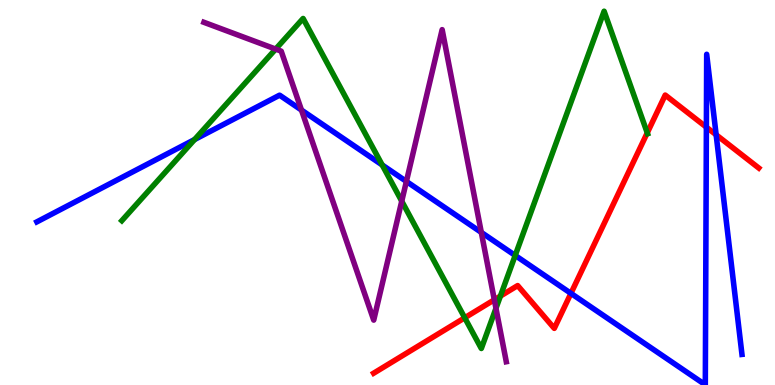[{'lines': ['blue', 'red'], 'intersections': [{'x': 7.37, 'y': 2.38}, {'x': 9.11, 'y': 6.7}, {'x': 9.24, 'y': 6.5}]}, {'lines': ['green', 'red'], 'intersections': [{'x': 6.0, 'y': 1.75}, {'x': 6.46, 'y': 2.31}, {'x': 8.35, 'y': 6.55}]}, {'lines': ['purple', 'red'], 'intersections': [{'x': 6.38, 'y': 2.21}]}, {'lines': ['blue', 'green'], 'intersections': [{'x': 2.51, 'y': 6.38}, {'x': 4.93, 'y': 5.71}, {'x': 6.65, 'y': 3.36}]}, {'lines': ['blue', 'purple'], 'intersections': [{'x': 3.89, 'y': 7.14}, {'x': 5.24, 'y': 5.29}, {'x': 6.21, 'y': 3.96}]}, {'lines': ['green', 'purple'], 'intersections': [{'x': 3.56, 'y': 8.73}, {'x': 5.18, 'y': 4.77}, {'x': 6.4, 'y': 1.99}]}]